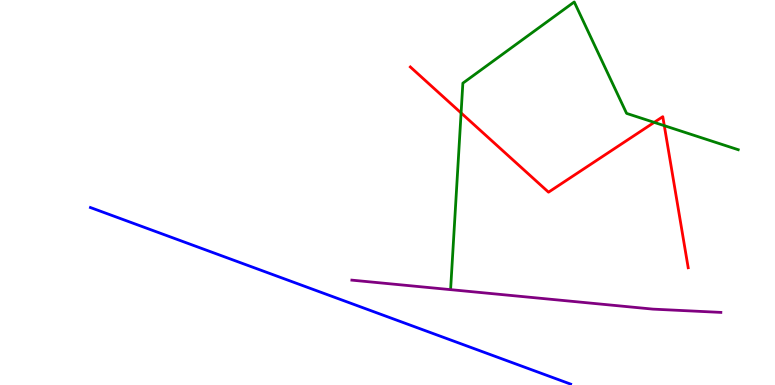[{'lines': ['blue', 'red'], 'intersections': []}, {'lines': ['green', 'red'], 'intersections': [{'x': 5.95, 'y': 7.07}, {'x': 8.44, 'y': 6.82}, {'x': 8.57, 'y': 6.74}]}, {'lines': ['purple', 'red'], 'intersections': []}, {'lines': ['blue', 'green'], 'intersections': []}, {'lines': ['blue', 'purple'], 'intersections': []}, {'lines': ['green', 'purple'], 'intersections': []}]